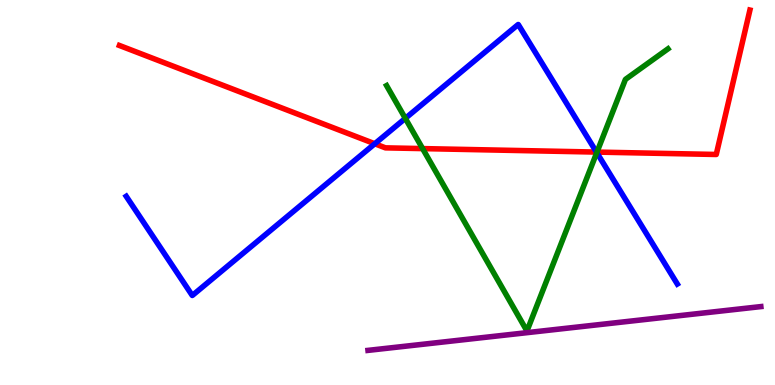[{'lines': ['blue', 'red'], 'intersections': [{'x': 4.84, 'y': 6.27}, {'x': 7.7, 'y': 6.05}]}, {'lines': ['green', 'red'], 'intersections': [{'x': 5.45, 'y': 6.14}, {'x': 7.7, 'y': 6.05}]}, {'lines': ['purple', 'red'], 'intersections': []}, {'lines': ['blue', 'green'], 'intersections': [{'x': 5.23, 'y': 6.93}, {'x': 7.7, 'y': 6.04}]}, {'lines': ['blue', 'purple'], 'intersections': []}, {'lines': ['green', 'purple'], 'intersections': []}]